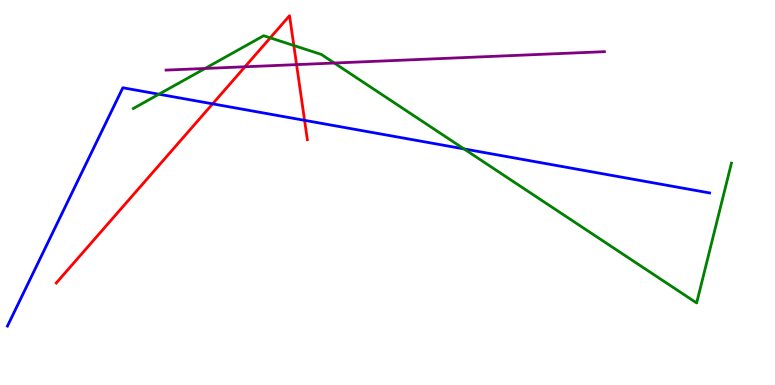[{'lines': ['blue', 'red'], 'intersections': [{'x': 2.74, 'y': 7.3}, {'x': 3.93, 'y': 6.87}]}, {'lines': ['green', 'red'], 'intersections': [{'x': 3.49, 'y': 9.02}, {'x': 3.79, 'y': 8.82}]}, {'lines': ['purple', 'red'], 'intersections': [{'x': 3.16, 'y': 8.27}, {'x': 3.83, 'y': 8.32}]}, {'lines': ['blue', 'green'], 'intersections': [{'x': 2.05, 'y': 7.55}, {'x': 5.99, 'y': 6.13}]}, {'lines': ['blue', 'purple'], 'intersections': []}, {'lines': ['green', 'purple'], 'intersections': [{'x': 2.65, 'y': 8.22}, {'x': 4.31, 'y': 8.36}]}]